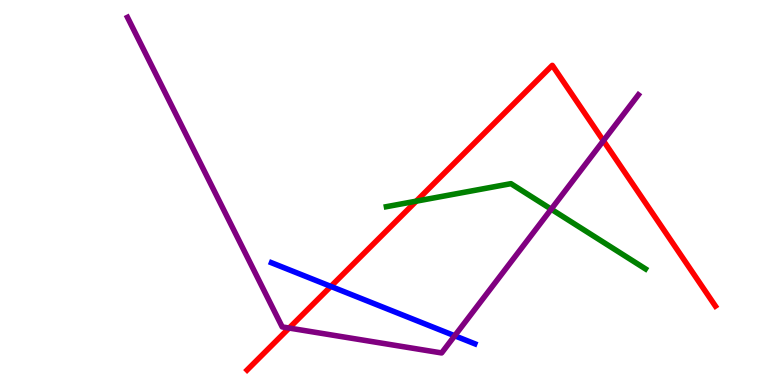[{'lines': ['blue', 'red'], 'intersections': [{'x': 4.27, 'y': 2.56}]}, {'lines': ['green', 'red'], 'intersections': [{'x': 5.37, 'y': 4.77}]}, {'lines': ['purple', 'red'], 'intersections': [{'x': 3.73, 'y': 1.48}, {'x': 7.79, 'y': 6.34}]}, {'lines': ['blue', 'green'], 'intersections': []}, {'lines': ['blue', 'purple'], 'intersections': [{'x': 5.87, 'y': 1.28}]}, {'lines': ['green', 'purple'], 'intersections': [{'x': 7.11, 'y': 4.57}]}]